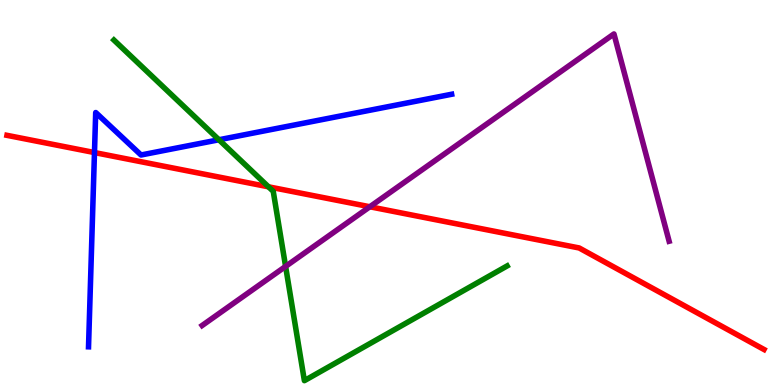[{'lines': ['blue', 'red'], 'intersections': [{'x': 1.22, 'y': 6.04}]}, {'lines': ['green', 'red'], 'intersections': [{'x': 3.46, 'y': 5.15}]}, {'lines': ['purple', 'red'], 'intersections': [{'x': 4.77, 'y': 4.63}]}, {'lines': ['blue', 'green'], 'intersections': [{'x': 2.82, 'y': 6.37}]}, {'lines': ['blue', 'purple'], 'intersections': []}, {'lines': ['green', 'purple'], 'intersections': [{'x': 3.69, 'y': 3.08}]}]